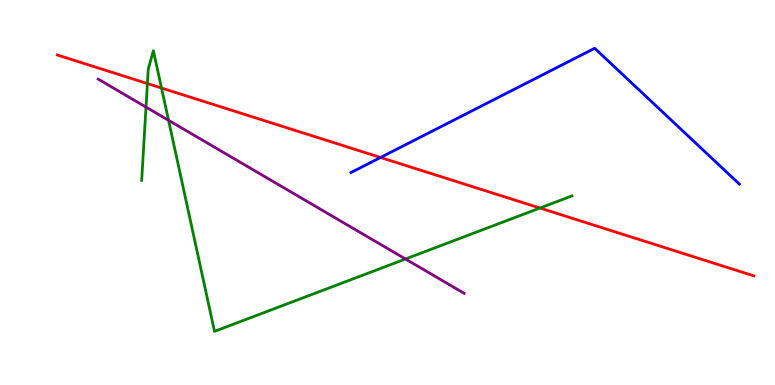[{'lines': ['blue', 'red'], 'intersections': [{'x': 4.91, 'y': 5.91}]}, {'lines': ['green', 'red'], 'intersections': [{'x': 1.9, 'y': 7.83}, {'x': 2.08, 'y': 7.71}, {'x': 6.97, 'y': 4.6}]}, {'lines': ['purple', 'red'], 'intersections': []}, {'lines': ['blue', 'green'], 'intersections': []}, {'lines': ['blue', 'purple'], 'intersections': []}, {'lines': ['green', 'purple'], 'intersections': [{'x': 1.88, 'y': 7.22}, {'x': 2.17, 'y': 6.88}, {'x': 5.23, 'y': 3.27}]}]